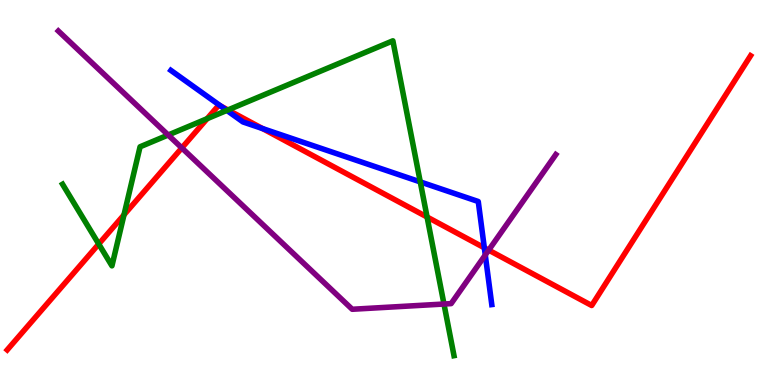[{'lines': ['blue', 'red'], 'intersections': [{'x': 2.85, 'y': 7.24}, {'x': 3.39, 'y': 6.66}, {'x': 6.25, 'y': 3.56}]}, {'lines': ['green', 'red'], 'intersections': [{'x': 1.27, 'y': 3.66}, {'x': 1.6, 'y': 4.42}, {'x': 2.67, 'y': 6.92}, {'x': 2.94, 'y': 7.14}, {'x': 5.51, 'y': 4.36}]}, {'lines': ['purple', 'red'], 'intersections': [{'x': 2.35, 'y': 6.16}, {'x': 6.31, 'y': 3.5}]}, {'lines': ['blue', 'green'], 'intersections': [{'x': 2.93, 'y': 7.13}, {'x': 5.42, 'y': 5.28}]}, {'lines': ['blue', 'purple'], 'intersections': [{'x': 6.26, 'y': 3.38}]}, {'lines': ['green', 'purple'], 'intersections': [{'x': 2.17, 'y': 6.49}, {'x': 5.73, 'y': 2.1}]}]